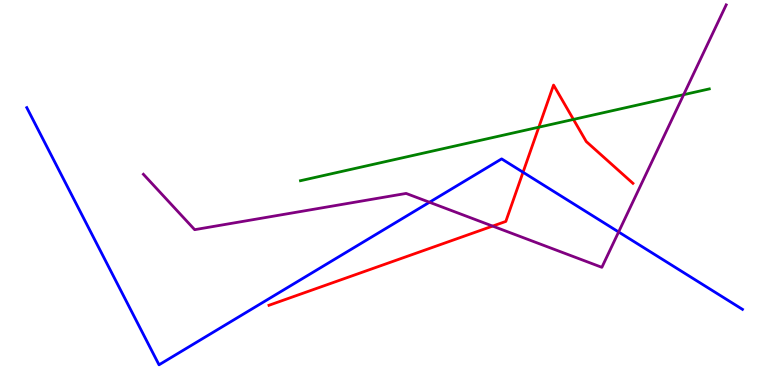[{'lines': ['blue', 'red'], 'intersections': [{'x': 6.75, 'y': 5.53}]}, {'lines': ['green', 'red'], 'intersections': [{'x': 6.95, 'y': 6.7}, {'x': 7.4, 'y': 6.9}]}, {'lines': ['purple', 'red'], 'intersections': [{'x': 6.36, 'y': 4.13}]}, {'lines': ['blue', 'green'], 'intersections': []}, {'lines': ['blue', 'purple'], 'intersections': [{'x': 5.54, 'y': 4.75}, {'x': 7.98, 'y': 3.97}]}, {'lines': ['green', 'purple'], 'intersections': [{'x': 8.82, 'y': 7.54}]}]